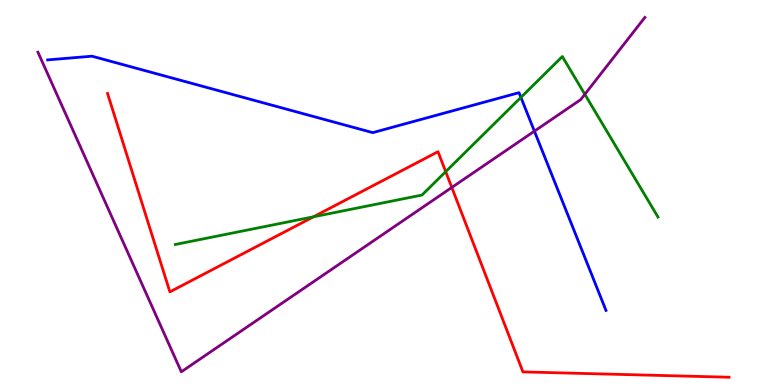[{'lines': ['blue', 'red'], 'intersections': []}, {'lines': ['green', 'red'], 'intersections': [{'x': 4.05, 'y': 4.37}, {'x': 5.75, 'y': 5.54}]}, {'lines': ['purple', 'red'], 'intersections': [{'x': 5.83, 'y': 5.13}]}, {'lines': ['blue', 'green'], 'intersections': [{'x': 6.72, 'y': 7.47}]}, {'lines': ['blue', 'purple'], 'intersections': [{'x': 6.9, 'y': 6.59}]}, {'lines': ['green', 'purple'], 'intersections': [{'x': 7.55, 'y': 7.55}]}]